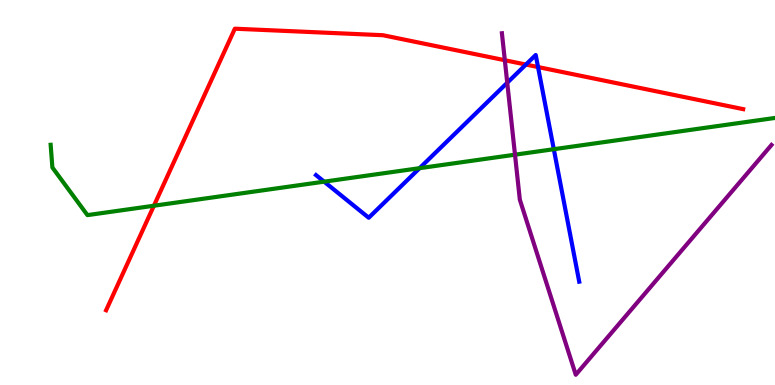[{'lines': ['blue', 'red'], 'intersections': [{'x': 6.79, 'y': 8.32}, {'x': 6.94, 'y': 8.26}]}, {'lines': ['green', 'red'], 'intersections': [{'x': 1.99, 'y': 4.66}]}, {'lines': ['purple', 'red'], 'intersections': [{'x': 6.51, 'y': 8.44}]}, {'lines': ['blue', 'green'], 'intersections': [{'x': 4.18, 'y': 5.28}, {'x': 5.41, 'y': 5.63}, {'x': 7.15, 'y': 6.12}]}, {'lines': ['blue', 'purple'], 'intersections': [{'x': 6.55, 'y': 7.85}]}, {'lines': ['green', 'purple'], 'intersections': [{'x': 6.65, 'y': 5.98}]}]